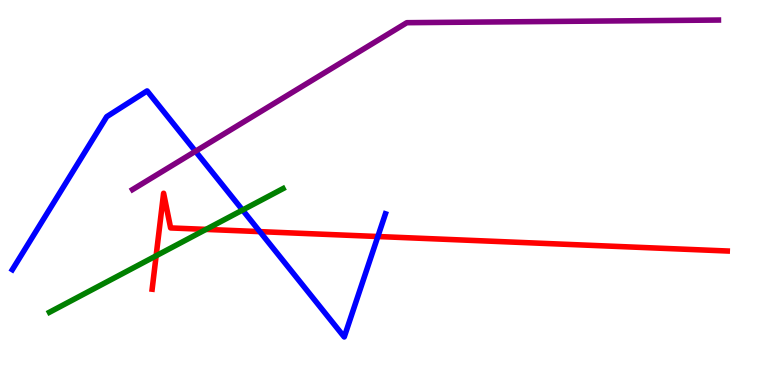[{'lines': ['blue', 'red'], 'intersections': [{'x': 3.35, 'y': 3.98}, {'x': 4.88, 'y': 3.86}]}, {'lines': ['green', 'red'], 'intersections': [{'x': 2.01, 'y': 3.36}, {'x': 2.66, 'y': 4.04}]}, {'lines': ['purple', 'red'], 'intersections': []}, {'lines': ['blue', 'green'], 'intersections': [{'x': 3.13, 'y': 4.54}]}, {'lines': ['blue', 'purple'], 'intersections': [{'x': 2.52, 'y': 6.07}]}, {'lines': ['green', 'purple'], 'intersections': []}]